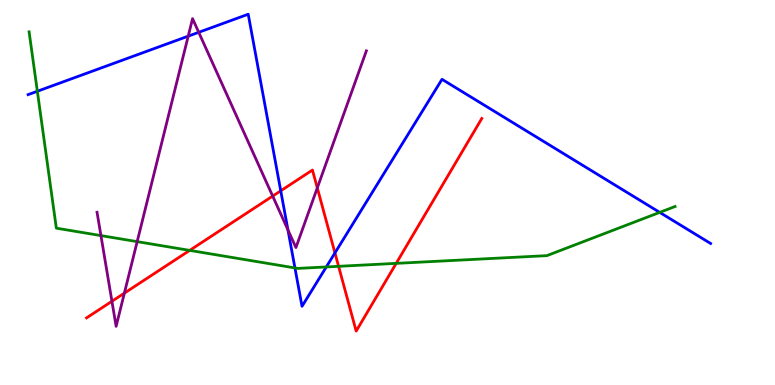[{'lines': ['blue', 'red'], 'intersections': [{'x': 3.62, 'y': 5.04}, {'x': 4.32, 'y': 3.43}]}, {'lines': ['green', 'red'], 'intersections': [{'x': 2.45, 'y': 3.5}, {'x': 4.37, 'y': 3.08}, {'x': 5.11, 'y': 3.16}]}, {'lines': ['purple', 'red'], 'intersections': [{'x': 1.44, 'y': 2.17}, {'x': 1.6, 'y': 2.39}, {'x': 3.52, 'y': 4.91}, {'x': 4.09, 'y': 5.12}]}, {'lines': ['blue', 'green'], 'intersections': [{'x': 0.482, 'y': 7.63}, {'x': 3.81, 'y': 3.04}, {'x': 4.21, 'y': 3.07}, {'x': 8.51, 'y': 4.48}]}, {'lines': ['blue', 'purple'], 'intersections': [{'x': 2.43, 'y': 9.06}, {'x': 2.56, 'y': 9.16}, {'x': 3.72, 'y': 4.03}]}, {'lines': ['green', 'purple'], 'intersections': [{'x': 1.3, 'y': 3.88}, {'x': 1.77, 'y': 3.72}]}]